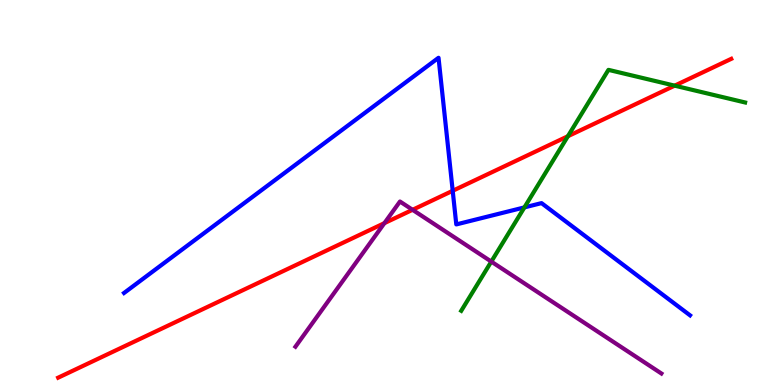[{'lines': ['blue', 'red'], 'intersections': [{'x': 5.84, 'y': 5.04}]}, {'lines': ['green', 'red'], 'intersections': [{'x': 7.33, 'y': 6.46}, {'x': 8.71, 'y': 7.78}]}, {'lines': ['purple', 'red'], 'intersections': [{'x': 4.96, 'y': 4.2}, {'x': 5.32, 'y': 4.55}]}, {'lines': ['blue', 'green'], 'intersections': [{'x': 6.77, 'y': 4.61}]}, {'lines': ['blue', 'purple'], 'intersections': []}, {'lines': ['green', 'purple'], 'intersections': [{'x': 6.34, 'y': 3.21}]}]